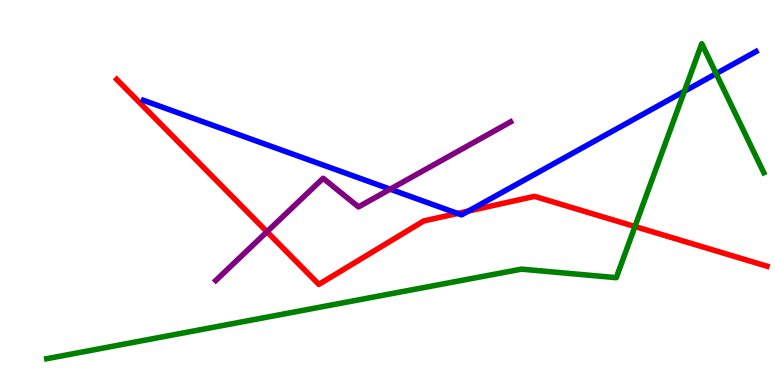[{'lines': ['blue', 'red'], 'intersections': [{'x': 5.9, 'y': 4.46}, {'x': 6.05, 'y': 4.52}]}, {'lines': ['green', 'red'], 'intersections': [{'x': 8.19, 'y': 4.12}]}, {'lines': ['purple', 'red'], 'intersections': [{'x': 3.44, 'y': 3.98}]}, {'lines': ['blue', 'green'], 'intersections': [{'x': 8.83, 'y': 7.63}, {'x': 9.24, 'y': 8.09}]}, {'lines': ['blue', 'purple'], 'intersections': [{'x': 5.03, 'y': 5.09}]}, {'lines': ['green', 'purple'], 'intersections': []}]